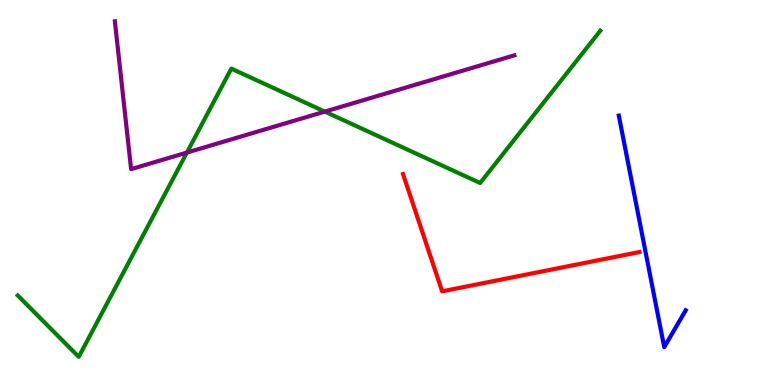[{'lines': ['blue', 'red'], 'intersections': []}, {'lines': ['green', 'red'], 'intersections': []}, {'lines': ['purple', 'red'], 'intersections': []}, {'lines': ['blue', 'green'], 'intersections': []}, {'lines': ['blue', 'purple'], 'intersections': []}, {'lines': ['green', 'purple'], 'intersections': [{'x': 2.41, 'y': 6.04}, {'x': 4.19, 'y': 7.1}]}]